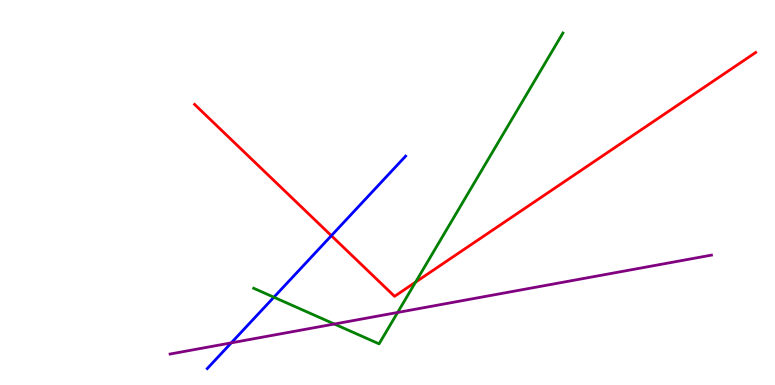[{'lines': ['blue', 'red'], 'intersections': [{'x': 4.28, 'y': 3.88}]}, {'lines': ['green', 'red'], 'intersections': [{'x': 5.36, 'y': 2.67}]}, {'lines': ['purple', 'red'], 'intersections': []}, {'lines': ['blue', 'green'], 'intersections': [{'x': 3.53, 'y': 2.28}]}, {'lines': ['blue', 'purple'], 'intersections': [{'x': 2.98, 'y': 1.09}]}, {'lines': ['green', 'purple'], 'intersections': [{'x': 4.31, 'y': 1.58}, {'x': 5.13, 'y': 1.88}]}]